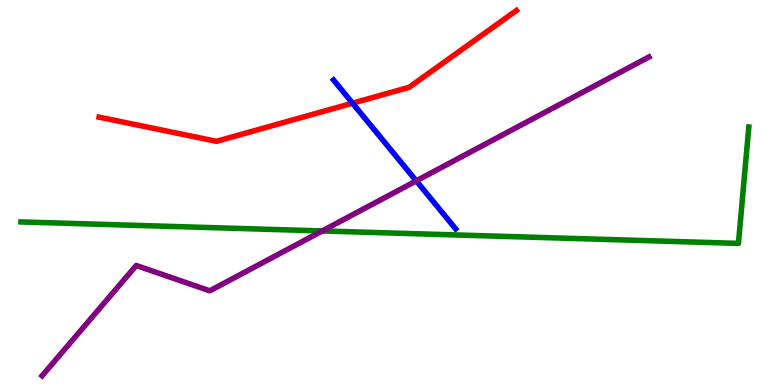[{'lines': ['blue', 'red'], 'intersections': [{'x': 4.55, 'y': 7.32}]}, {'lines': ['green', 'red'], 'intersections': []}, {'lines': ['purple', 'red'], 'intersections': []}, {'lines': ['blue', 'green'], 'intersections': []}, {'lines': ['blue', 'purple'], 'intersections': [{'x': 5.37, 'y': 5.3}]}, {'lines': ['green', 'purple'], 'intersections': [{'x': 4.16, 'y': 4.0}]}]